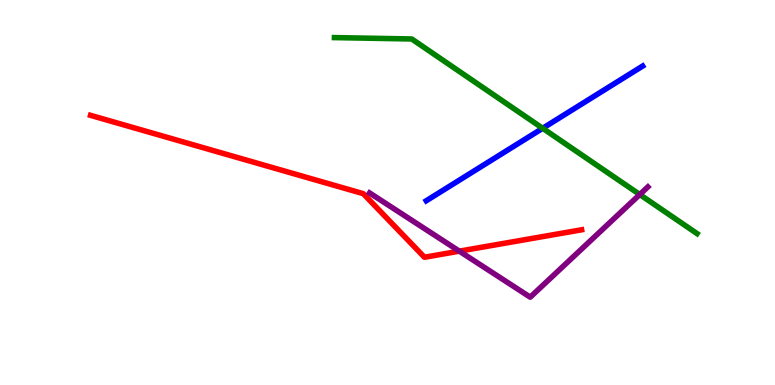[{'lines': ['blue', 'red'], 'intersections': []}, {'lines': ['green', 'red'], 'intersections': []}, {'lines': ['purple', 'red'], 'intersections': [{'x': 5.93, 'y': 3.48}]}, {'lines': ['blue', 'green'], 'intersections': [{'x': 7.0, 'y': 6.67}]}, {'lines': ['blue', 'purple'], 'intersections': []}, {'lines': ['green', 'purple'], 'intersections': [{'x': 8.26, 'y': 4.95}]}]